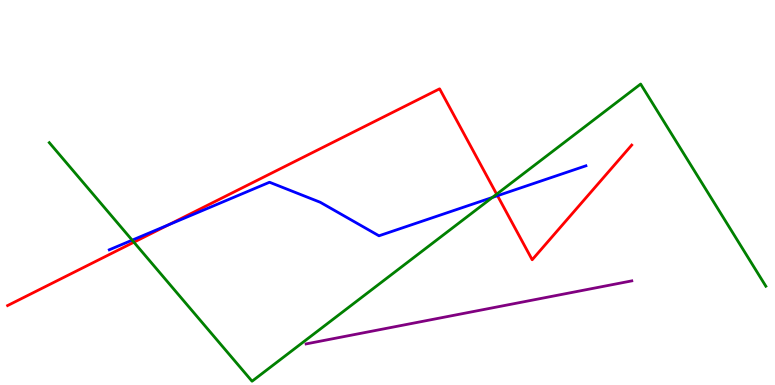[{'lines': ['blue', 'red'], 'intersections': [{'x': 2.17, 'y': 4.16}, {'x': 6.42, 'y': 4.92}]}, {'lines': ['green', 'red'], 'intersections': [{'x': 1.73, 'y': 3.71}, {'x': 6.41, 'y': 4.96}]}, {'lines': ['purple', 'red'], 'intersections': []}, {'lines': ['blue', 'green'], 'intersections': [{'x': 1.71, 'y': 3.76}, {'x': 6.35, 'y': 4.87}]}, {'lines': ['blue', 'purple'], 'intersections': []}, {'lines': ['green', 'purple'], 'intersections': []}]